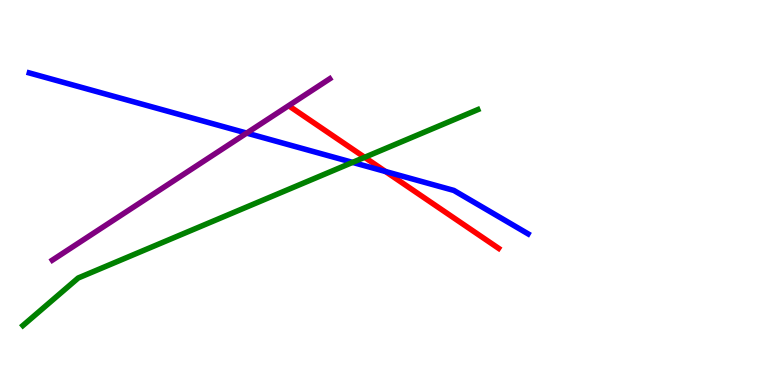[{'lines': ['blue', 'red'], 'intersections': [{'x': 4.97, 'y': 5.55}]}, {'lines': ['green', 'red'], 'intersections': [{'x': 4.7, 'y': 5.91}]}, {'lines': ['purple', 'red'], 'intersections': []}, {'lines': ['blue', 'green'], 'intersections': [{'x': 4.55, 'y': 5.78}]}, {'lines': ['blue', 'purple'], 'intersections': [{'x': 3.18, 'y': 6.54}]}, {'lines': ['green', 'purple'], 'intersections': []}]